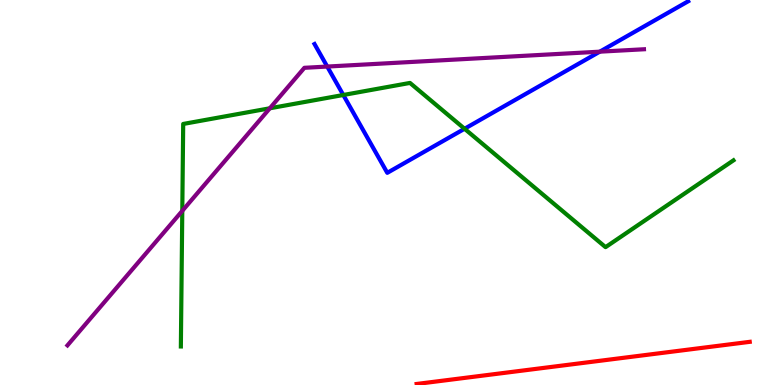[{'lines': ['blue', 'red'], 'intersections': []}, {'lines': ['green', 'red'], 'intersections': []}, {'lines': ['purple', 'red'], 'intersections': []}, {'lines': ['blue', 'green'], 'intersections': [{'x': 4.43, 'y': 7.53}, {'x': 5.99, 'y': 6.66}]}, {'lines': ['blue', 'purple'], 'intersections': [{'x': 4.22, 'y': 8.27}, {'x': 7.74, 'y': 8.66}]}, {'lines': ['green', 'purple'], 'intersections': [{'x': 2.35, 'y': 4.52}, {'x': 3.48, 'y': 7.19}]}]